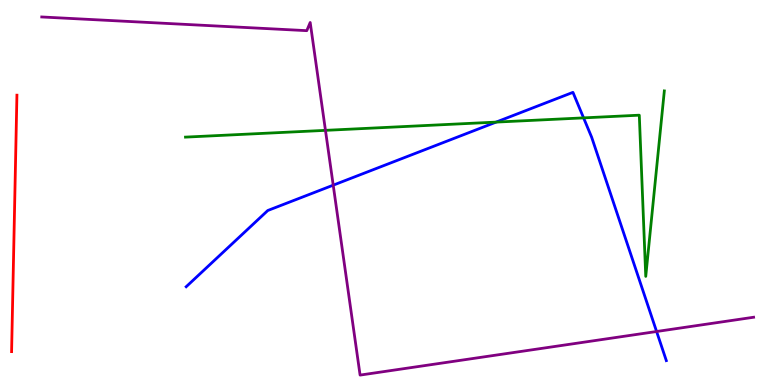[{'lines': ['blue', 'red'], 'intersections': []}, {'lines': ['green', 'red'], 'intersections': []}, {'lines': ['purple', 'red'], 'intersections': []}, {'lines': ['blue', 'green'], 'intersections': [{'x': 6.4, 'y': 6.83}, {'x': 7.53, 'y': 6.94}]}, {'lines': ['blue', 'purple'], 'intersections': [{'x': 4.3, 'y': 5.19}, {'x': 8.47, 'y': 1.39}]}, {'lines': ['green', 'purple'], 'intersections': [{'x': 4.2, 'y': 6.61}]}]